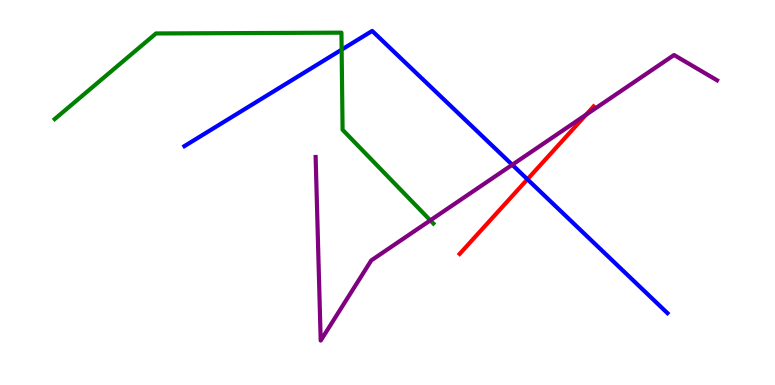[{'lines': ['blue', 'red'], 'intersections': [{'x': 6.81, 'y': 5.34}]}, {'lines': ['green', 'red'], 'intersections': []}, {'lines': ['purple', 'red'], 'intersections': [{'x': 7.56, 'y': 7.02}]}, {'lines': ['blue', 'green'], 'intersections': [{'x': 4.41, 'y': 8.71}]}, {'lines': ['blue', 'purple'], 'intersections': [{'x': 6.61, 'y': 5.72}]}, {'lines': ['green', 'purple'], 'intersections': [{'x': 5.55, 'y': 4.28}]}]